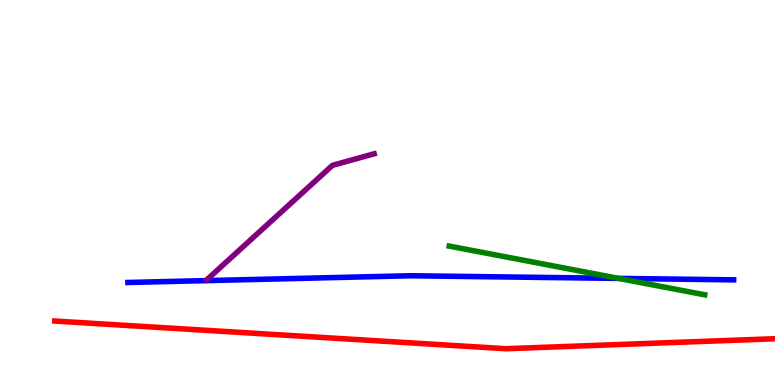[{'lines': ['blue', 'red'], 'intersections': []}, {'lines': ['green', 'red'], 'intersections': []}, {'lines': ['purple', 'red'], 'intersections': []}, {'lines': ['blue', 'green'], 'intersections': [{'x': 7.98, 'y': 2.77}]}, {'lines': ['blue', 'purple'], 'intersections': []}, {'lines': ['green', 'purple'], 'intersections': []}]